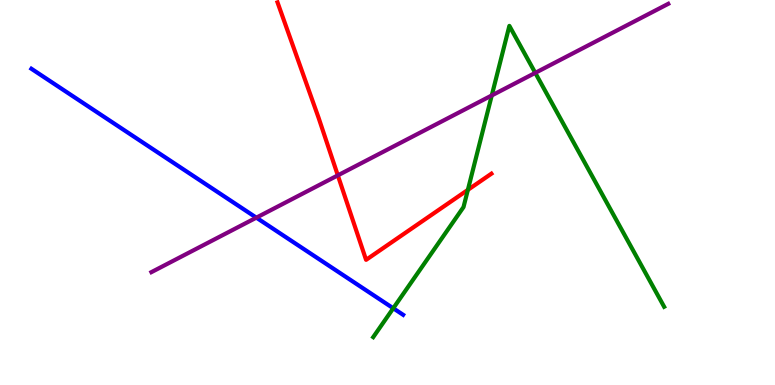[{'lines': ['blue', 'red'], 'intersections': []}, {'lines': ['green', 'red'], 'intersections': [{'x': 6.04, 'y': 5.07}]}, {'lines': ['purple', 'red'], 'intersections': [{'x': 4.36, 'y': 5.45}]}, {'lines': ['blue', 'green'], 'intersections': [{'x': 5.07, 'y': 1.99}]}, {'lines': ['blue', 'purple'], 'intersections': [{'x': 3.31, 'y': 4.35}]}, {'lines': ['green', 'purple'], 'intersections': [{'x': 6.35, 'y': 7.52}, {'x': 6.91, 'y': 8.11}]}]